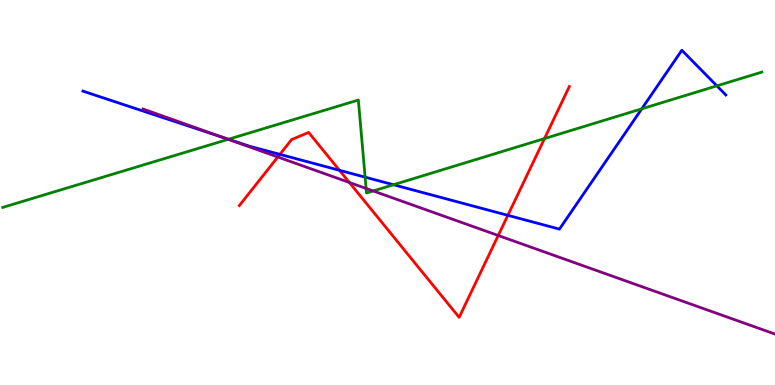[{'lines': ['blue', 'red'], 'intersections': [{'x': 3.61, 'y': 5.99}, {'x': 4.38, 'y': 5.58}, {'x': 6.55, 'y': 4.41}]}, {'lines': ['green', 'red'], 'intersections': [{'x': 7.03, 'y': 6.4}]}, {'lines': ['purple', 'red'], 'intersections': [{'x': 3.58, 'y': 5.92}, {'x': 4.51, 'y': 5.26}, {'x': 6.43, 'y': 3.88}]}, {'lines': ['blue', 'green'], 'intersections': [{'x': 2.95, 'y': 6.38}, {'x': 4.71, 'y': 5.4}, {'x': 5.08, 'y': 5.2}, {'x': 8.28, 'y': 7.17}, {'x': 9.25, 'y': 7.77}]}, {'lines': ['blue', 'purple'], 'intersections': [{'x': 2.87, 'y': 6.43}]}, {'lines': ['green', 'purple'], 'intersections': [{'x': 2.94, 'y': 6.38}, {'x': 4.72, 'y': 5.11}, {'x': 4.82, 'y': 5.04}]}]